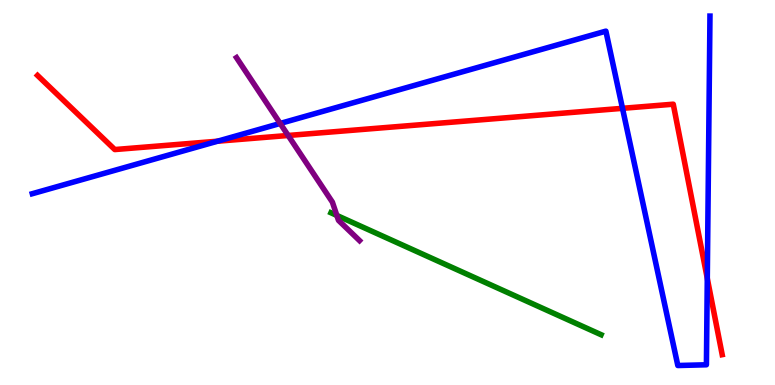[{'lines': ['blue', 'red'], 'intersections': [{'x': 2.81, 'y': 6.33}, {'x': 8.03, 'y': 7.19}, {'x': 9.13, 'y': 2.77}]}, {'lines': ['green', 'red'], 'intersections': []}, {'lines': ['purple', 'red'], 'intersections': [{'x': 3.72, 'y': 6.48}]}, {'lines': ['blue', 'green'], 'intersections': []}, {'lines': ['blue', 'purple'], 'intersections': [{'x': 3.62, 'y': 6.79}]}, {'lines': ['green', 'purple'], 'intersections': [{'x': 4.35, 'y': 4.4}]}]